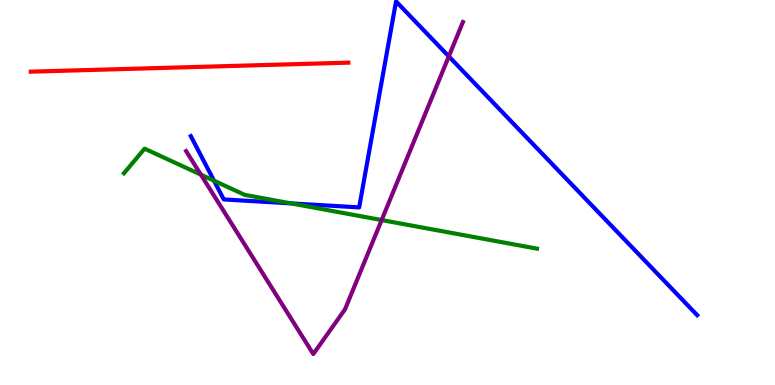[{'lines': ['blue', 'red'], 'intersections': []}, {'lines': ['green', 'red'], 'intersections': []}, {'lines': ['purple', 'red'], 'intersections': []}, {'lines': ['blue', 'green'], 'intersections': [{'x': 2.76, 'y': 5.31}, {'x': 3.76, 'y': 4.72}]}, {'lines': ['blue', 'purple'], 'intersections': [{'x': 5.79, 'y': 8.54}]}, {'lines': ['green', 'purple'], 'intersections': [{'x': 2.59, 'y': 5.46}, {'x': 4.92, 'y': 4.28}]}]